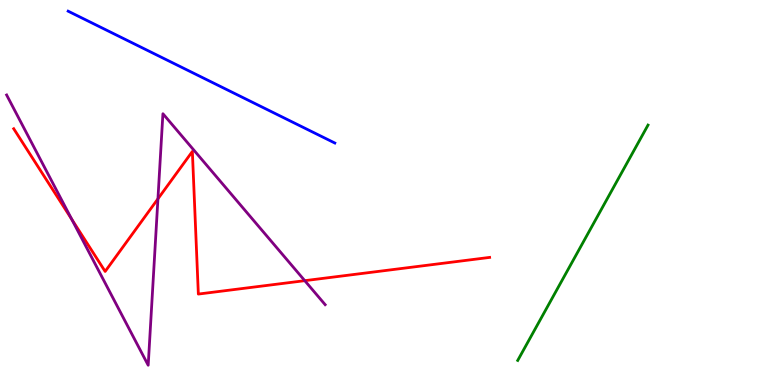[{'lines': ['blue', 'red'], 'intersections': []}, {'lines': ['green', 'red'], 'intersections': []}, {'lines': ['purple', 'red'], 'intersections': [{'x': 0.926, 'y': 4.3}, {'x': 2.04, 'y': 4.84}, {'x': 3.93, 'y': 2.71}]}, {'lines': ['blue', 'green'], 'intersections': []}, {'lines': ['blue', 'purple'], 'intersections': []}, {'lines': ['green', 'purple'], 'intersections': []}]